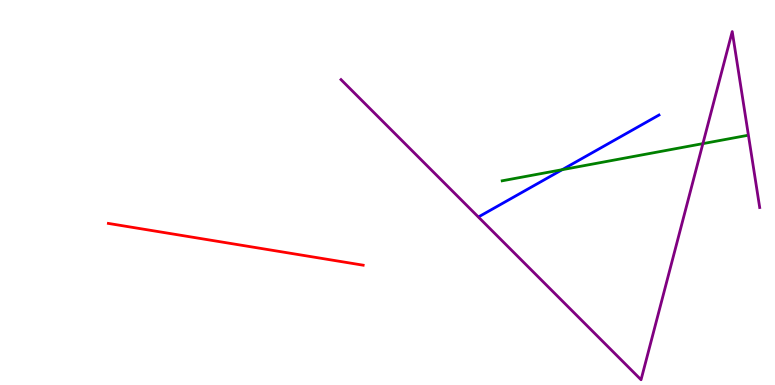[{'lines': ['blue', 'red'], 'intersections': []}, {'lines': ['green', 'red'], 'intersections': []}, {'lines': ['purple', 'red'], 'intersections': []}, {'lines': ['blue', 'green'], 'intersections': [{'x': 7.25, 'y': 5.59}]}, {'lines': ['blue', 'purple'], 'intersections': []}, {'lines': ['green', 'purple'], 'intersections': [{'x': 9.07, 'y': 6.27}]}]